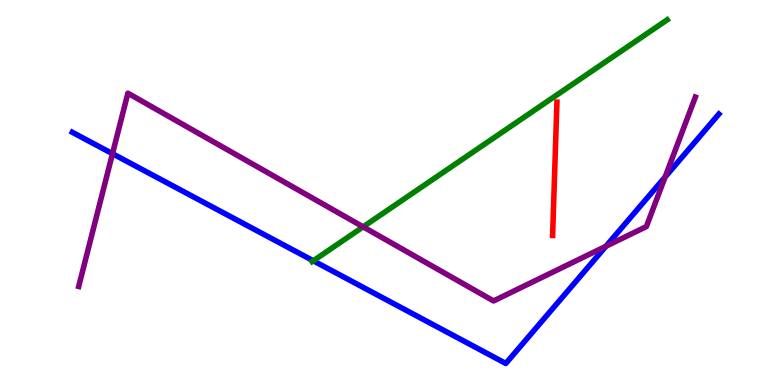[{'lines': ['blue', 'red'], 'intersections': []}, {'lines': ['green', 'red'], 'intersections': []}, {'lines': ['purple', 'red'], 'intersections': []}, {'lines': ['blue', 'green'], 'intersections': [{'x': 4.04, 'y': 3.23}]}, {'lines': ['blue', 'purple'], 'intersections': [{'x': 1.45, 'y': 6.01}, {'x': 7.82, 'y': 3.6}, {'x': 8.58, 'y': 5.4}]}, {'lines': ['green', 'purple'], 'intersections': [{'x': 4.69, 'y': 4.11}]}]